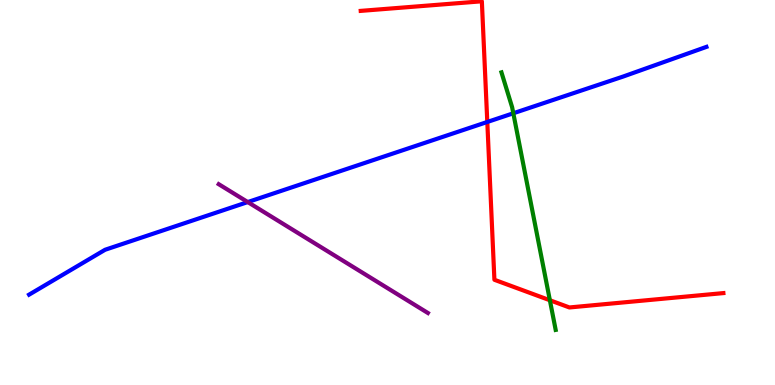[{'lines': ['blue', 'red'], 'intersections': [{'x': 6.29, 'y': 6.83}]}, {'lines': ['green', 'red'], 'intersections': [{'x': 7.1, 'y': 2.2}]}, {'lines': ['purple', 'red'], 'intersections': []}, {'lines': ['blue', 'green'], 'intersections': [{'x': 6.62, 'y': 7.06}]}, {'lines': ['blue', 'purple'], 'intersections': [{'x': 3.2, 'y': 4.75}]}, {'lines': ['green', 'purple'], 'intersections': []}]